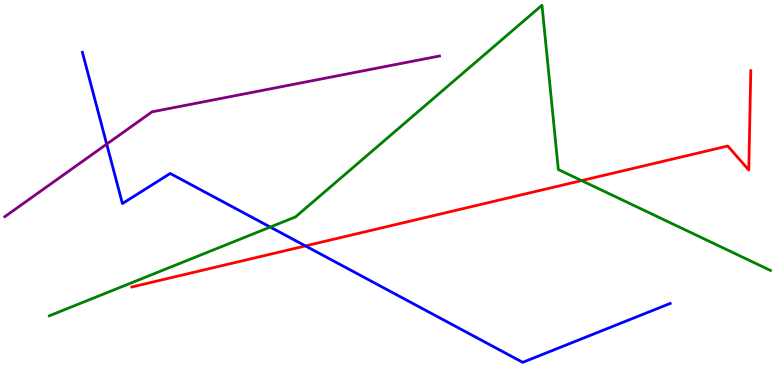[{'lines': ['blue', 'red'], 'intersections': [{'x': 3.94, 'y': 3.61}]}, {'lines': ['green', 'red'], 'intersections': [{'x': 7.5, 'y': 5.31}]}, {'lines': ['purple', 'red'], 'intersections': []}, {'lines': ['blue', 'green'], 'intersections': [{'x': 3.49, 'y': 4.1}]}, {'lines': ['blue', 'purple'], 'intersections': [{'x': 1.38, 'y': 6.26}]}, {'lines': ['green', 'purple'], 'intersections': []}]